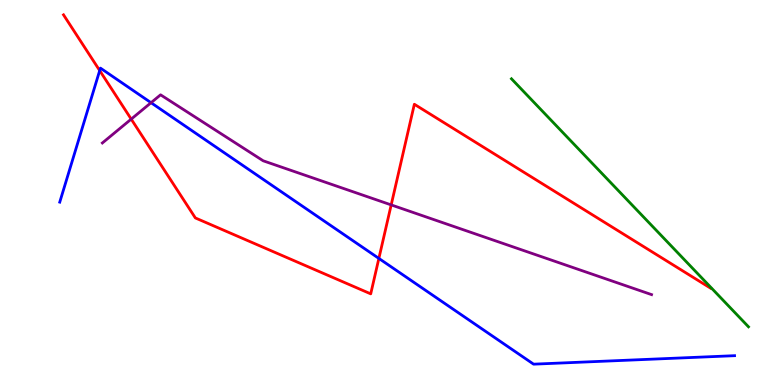[{'lines': ['blue', 'red'], 'intersections': [{'x': 1.29, 'y': 8.17}, {'x': 4.89, 'y': 3.29}]}, {'lines': ['green', 'red'], 'intersections': []}, {'lines': ['purple', 'red'], 'intersections': [{'x': 1.69, 'y': 6.91}, {'x': 5.05, 'y': 4.68}]}, {'lines': ['blue', 'green'], 'intersections': []}, {'lines': ['blue', 'purple'], 'intersections': [{'x': 1.95, 'y': 7.33}]}, {'lines': ['green', 'purple'], 'intersections': []}]